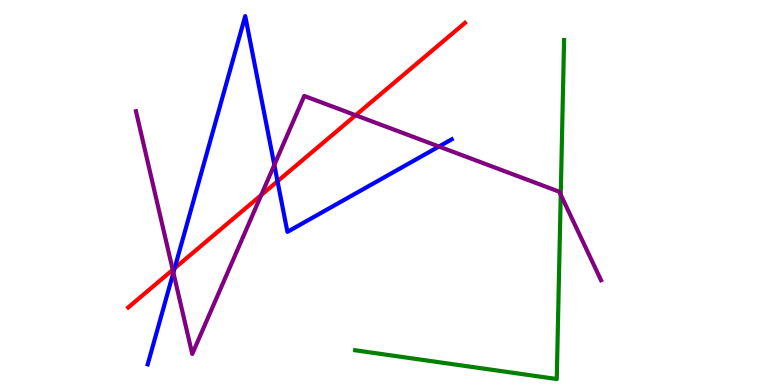[{'lines': ['blue', 'red'], 'intersections': [{'x': 2.25, 'y': 3.03}, {'x': 3.58, 'y': 5.29}]}, {'lines': ['green', 'red'], 'intersections': []}, {'lines': ['purple', 'red'], 'intersections': [{'x': 2.23, 'y': 2.99}, {'x': 3.37, 'y': 4.93}, {'x': 4.59, 'y': 7.01}]}, {'lines': ['blue', 'green'], 'intersections': []}, {'lines': ['blue', 'purple'], 'intersections': [{'x': 2.24, 'y': 2.92}, {'x': 3.54, 'y': 5.72}, {'x': 5.66, 'y': 6.19}]}, {'lines': ['green', 'purple'], 'intersections': [{'x': 7.24, 'y': 4.94}]}]